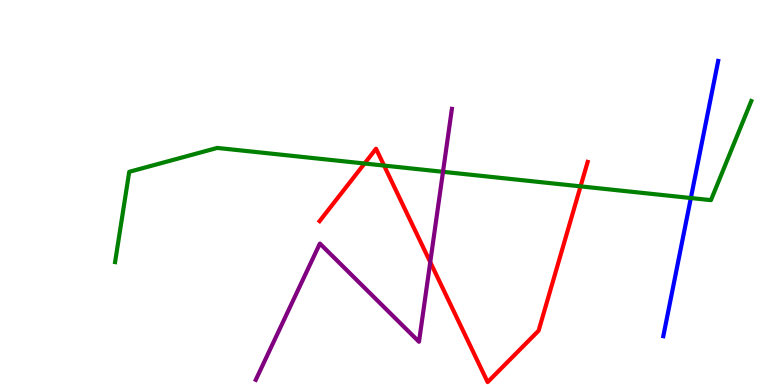[{'lines': ['blue', 'red'], 'intersections': []}, {'lines': ['green', 'red'], 'intersections': [{'x': 4.7, 'y': 5.75}, {'x': 4.96, 'y': 5.7}, {'x': 7.49, 'y': 5.16}]}, {'lines': ['purple', 'red'], 'intersections': [{'x': 5.55, 'y': 3.19}]}, {'lines': ['blue', 'green'], 'intersections': [{'x': 8.91, 'y': 4.86}]}, {'lines': ['blue', 'purple'], 'intersections': []}, {'lines': ['green', 'purple'], 'intersections': [{'x': 5.72, 'y': 5.54}]}]